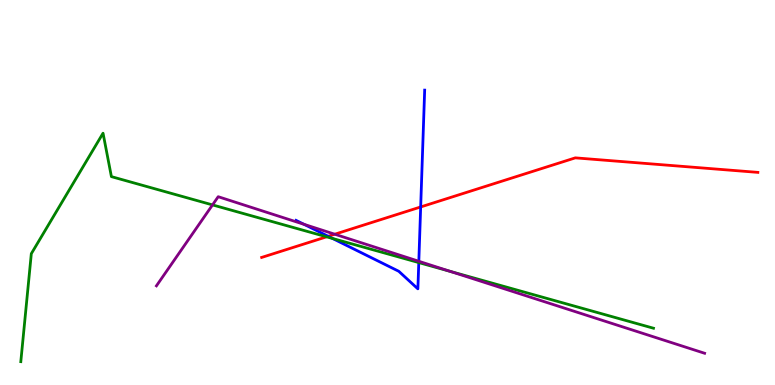[{'lines': ['blue', 'red'], 'intersections': [{'x': 4.23, 'y': 3.86}, {'x': 5.43, 'y': 4.62}]}, {'lines': ['green', 'red'], 'intersections': [{'x': 4.21, 'y': 3.85}]}, {'lines': ['purple', 'red'], 'intersections': [{'x': 4.32, 'y': 3.92}]}, {'lines': ['blue', 'green'], 'intersections': [{'x': 4.29, 'y': 3.81}, {'x': 5.4, 'y': 3.18}]}, {'lines': ['blue', 'purple'], 'intersections': [{'x': 3.92, 'y': 4.17}, {'x': 5.4, 'y': 3.21}]}, {'lines': ['green', 'purple'], 'intersections': [{'x': 2.74, 'y': 4.68}, {'x': 5.81, 'y': 2.95}]}]